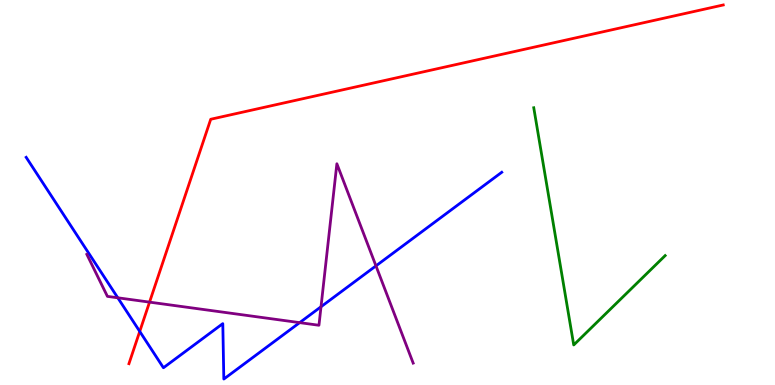[{'lines': ['blue', 'red'], 'intersections': [{'x': 1.8, 'y': 1.39}]}, {'lines': ['green', 'red'], 'intersections': []}, {'lines': ['purple', 'red'], 'intersections': [{'x': 1.93, 'y': 2.15}]}, {'lines': ['blue', 'green'], 'intersections': []}, {'lines': ['blue', 'purple'], 'intersections': [{'x': 1.52, 'y': 2.27}, {'x': 3.87, 'y': 1.62}, {'x': 4.14, 'y': 2.03}, {'x': 4.85, 'y': 3.09}]}, {'lines': ['green', 'purple'], 'intersections': []}]